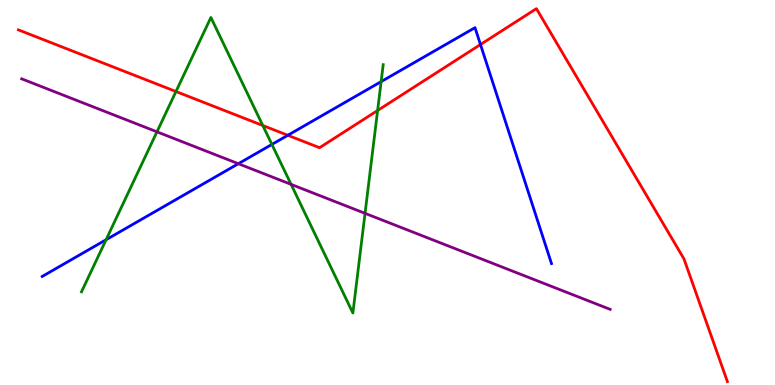[{'lines': ['blue', 'red'], 'intersections': [{'x': 3.71, 'y': 6.49}, {'x': 6.2, 'y': 8.84}]}, {'lines': ['green', 'red'], 'intersections': [{'x': 2.27, 'y': 7.62}, {'x': 3.39, 'y': 6.74}, {'x': 4.87, 'y': 7.13}]}, {'lines': ['purple', 'red'], 'intersections': []}, {'lines': ['blue', 'green'], 'intersections': [{'x': 1.37, 'y': 3.77}, {'x': 3.51, 'y': 6.25}, {'x': 4.92, 'y': 7.88}]}, {'lines': ['blue', 'purple'], 'intersections': [{'x': 3.08, 'y': 5.75}]}, {'lines': ['green', 'purple'], 'intersections': [{'x': 2.03, 'y': 6.58}, {'x': 3.76, 'y': 5.21}, {'x': 4.71, 'y': 4.46}]}]